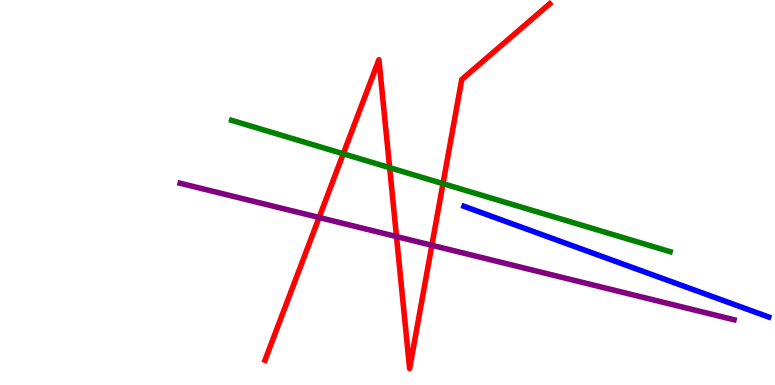[{'lines': ['blue', 'red'], 'intersections': []}, {'lines': ['green', 'red'], 'intersections': [{'x': 4.43, 'y': 6.01}, {'x': 5.03, 'y': 5.65}, {'x': 5.72, 'y': 5.23}]}, {'lines': ['purple', 'red'], 'intersections': [{'x': 4.12, 'y': 4.35}, {'x': 5.12, 'y': 3.86}, {'x': 5.57, 'y': 3.63}]}, {'lines': ['blue', 'green'], 'intersections': []}, {'lines': ['blue', 'purple'], 'intersections': []}, {'lines': ['green', 'purple'], 'intersections': []}]